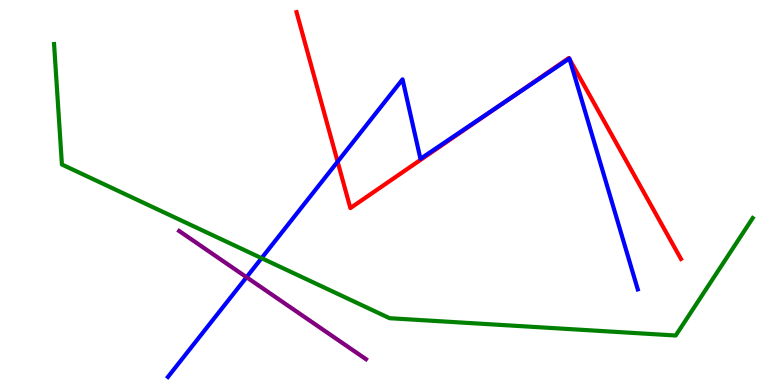[{'lines': ['blue', 'red'], 'intersections': [{'x': 4.36, 'y': 5.8}, {'x': 6.52, 'y': 7.36}, {'x': 7.34, 'y': 8.48}, {'x': 7.35, 'y': 8.45}]}, {'lines': ['green', 'red'], 'intersections': []}, {'lines': ['purple', 'red'], 'intersections': []}, {'lines': ['blue', 'green'], 'intersections': [{'x': 3.38, 'y': 3.29}]}, {'lines': ['blue', 'purple'], 'intersections': [{'x': 3.18, 'y': 2.8}]}, {'lines': ['green', 'purple'], 'intersections': []}]